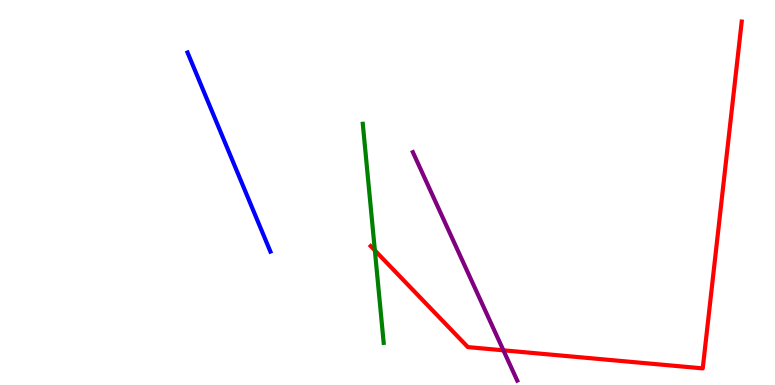[{'lines': ['blue', 'red'], 'intersections': []}, {'lines': ['green', 'red'], 'intersections': [{'x': 4.84, 'y': 3.5}]}, {'lines': ['purple', 'red'], 'intersections': [{'x': 6.5, 'y': 0.901}]}, {'lines': ['blue', 'green'], 'intersections': []}, {'lines': ['blue', 'purple'], 'intersections': []}, {'lines': ['green', 'purple'], 'intersections': []}]